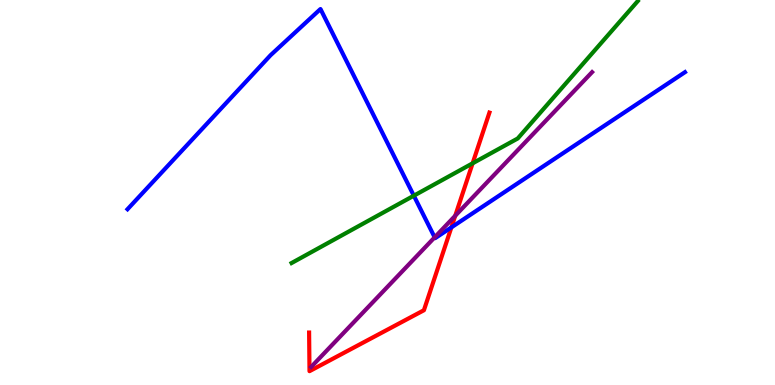[{'lines': ['blue', 'red'], 'intersections': [{'x': 5.82, 'y': 4.09}]}, {'lines': ['green', 'red'], 'intersections': [{'x': 6.1, 'y': 5.76}]}, {'lines': ['purple', 'red'], 'intersections': [{'x': 5.87, 'y': 4.4}]}, {'lines': ['blue', 'green'], 'intersections': [{'x': 5.34, 'y': 4.92}]}, {'lines': ['blue', 'purple'], 'intersections': [{'x': 5.61, 'y': 3.84}]}, {'lines': ['green', 'purple'], 'intersections': []}]